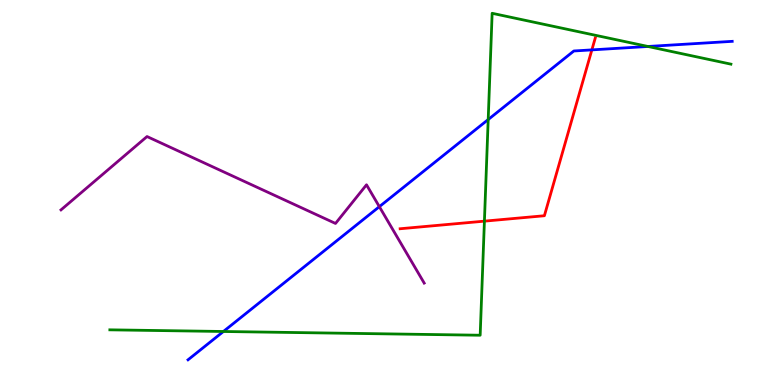[{'lines': ['blue', 'red'], 'intersections': [{'x': 7.64, 'y': 8.7}]}, {'lines': ['green', 'red'], 'intersections': [{'x': 6.25, 'y': 4.26}]}, {'lines': ['purple', 'red'], 'intersections': []}, {'lines': ['blue', 'green'], 'intersections': [{'x': 2.88, 'y': 1.39}, {'x': 6.3, 'y': 6.89}, {'x': 8.36, 'y': 8.79}]}, {'lines': ['blue', 'purple'], 'intersections': [{'x': 4.89, 'y': 4.63}]}, {'lines': ['green', 'purple'], 'intersections': []}]